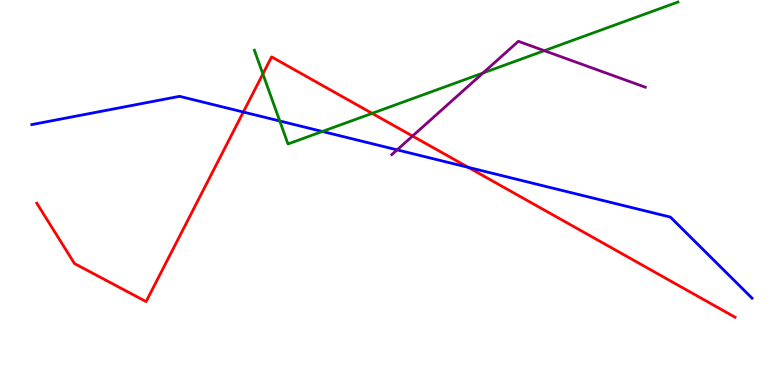[{'lines': ['blue', 'red'], 'intersections': [{'x': 3.14, 'y': 7.09}, {'x': 6.04, 'y': 5.65}]}, {'lines': ['green', 'red'], 'intersections': [{'x': 3.39, 'y': 8.08}, {'x': 4.8, 'y': 7.06}]}, {'lines': ['purple', 'red'], 'intersections': [{'x': 5.32, 'y': 6.47}]}, {'lines': ['blue', 'green'], 'intersections': [{'x': 3.61, 'y': 6.86}, {'x': 4.16, 'y': 6.59}]}, {'lines': ['blue', 'purple'], 'intersections': [{'x': 5.12, 'y': 6.11}]}, {'lines': ['green', 'purple'], 'intersections': [{'x': 6.23, 'y': 8.1}, {'x': 7.02, 'y': 8.68}]}]